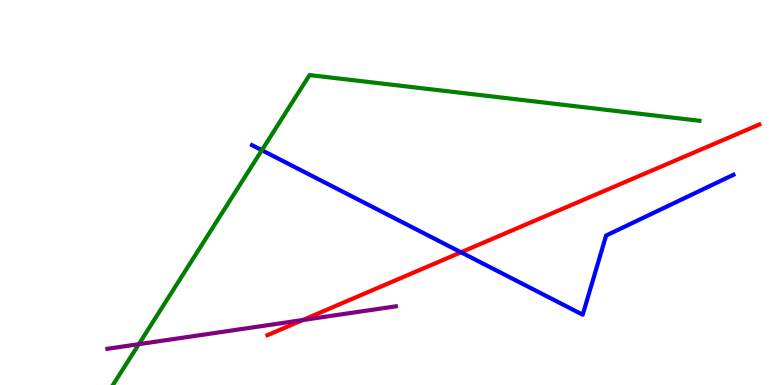[{'lines': ['blue', 'red'], 'intersections': [{'x': 5.95, 'y': 3.45}]}, {'lines': ['green', 'red'], 'intersections': []}, {'lines': ['purple', 'red'], 'intersections': [{'x': 3.91, 'y': 1.69}]}, {'lines': ['blue', 'green'], 'intersections': [{'x': 3.38, 'y': 6.1}]}, {'lines': ['blue', 'purple'], 'intersections': []}, {'lines': ['green', 'purple'], 'intersections': [{'x': 1.79, 'y': 1.06}]}]